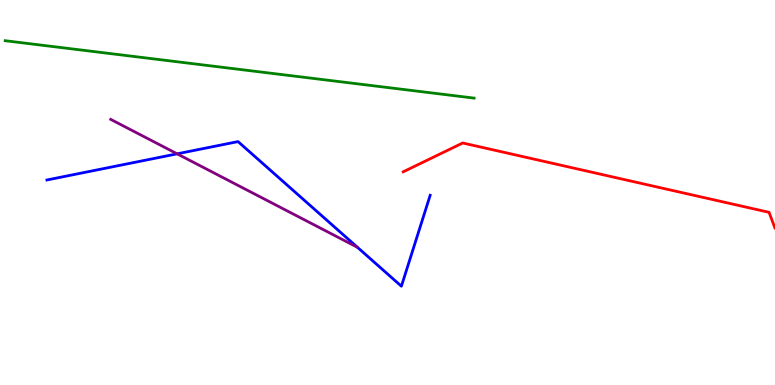[{'lines': ['blue', 'red'], 'intersections': []}, {'lines': ['green', 'red'], 'intersections': []}, {'lines': ['purple', 'red'], 'intersections': []}, {'lines': ['blue', 'green'], 'intersections': []}, {'lines': ['blue', 'purple'], 'intersections': [{'x': 2.29, 'y': 6.0}]}, {'lines': ['green', 'purple'], 'intersections': []}]